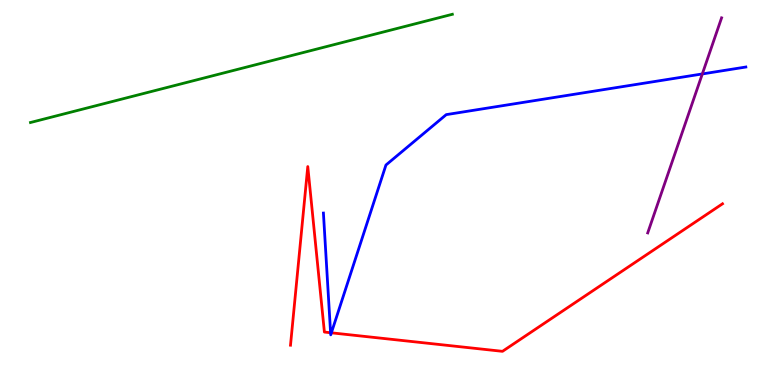[{'lines': ['blue', 'red'], 'intersections': [{'x': 4.27, 'y': 1.36}, {'x': 4.28, 'y': 1.36}]}, {'lines': ['green', 'red'], 'intersections': []}, {'lines': ['purple', 'red'], 'intersections': []}, {'lines': ['blue', 'green'], 'intersections': []}, {'lines': ['blue', 'purple'], 'intersections': [{'x': 9.06, 'y': 8.08}]}, {'lines': ['green', 'purple'], 'intersections': []}]